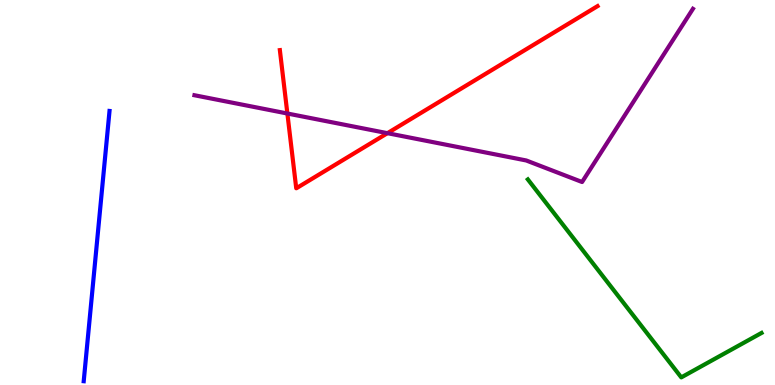[{'lines': ['blue', 'red'], 'intersections': []}, {'lines': ['green', 'red'], 'intersections': []}, {'lines': ['purple', 'red'], 'intersections': [{'x': 3.71, 'y': 7.05}, {'x': 5.0, 'y': 6.54}]}, {'lines': ['blue', 'green'], 'intersections': []}, {'lines': ['blue', 'purple'], 'intersections': []}, {'lines': ['green', 'purple'], 'intersections': []}]